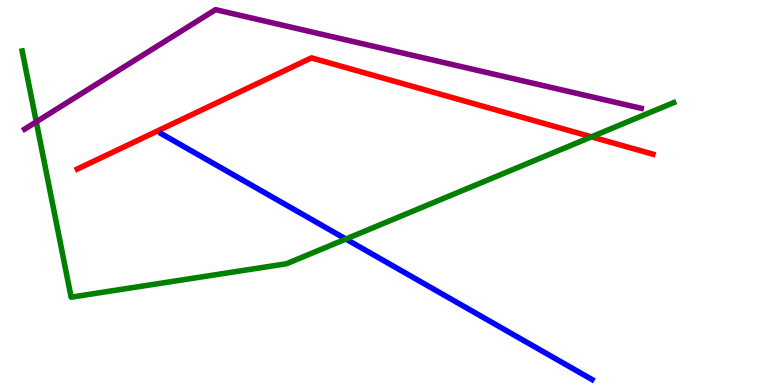[{'lines': ['blue', 'red'], 'intersections': []}, {'lines': ['green', 'red'], 'intersections': [{'x': 7.63, 'y': 6.45}]}, {'lines': ['purple', 'red'], 'intersections': []}, {'lines': ['blue', 'green'], 'intersections': [{'x': 4.46, 'y': 3.79}]}, {'lines': ['blue', 'purple'], 'intersections': []}, {'lines': ['green', 'purple'], 'intersections': [{'x': 0.468, 'y': 6.83}]}]